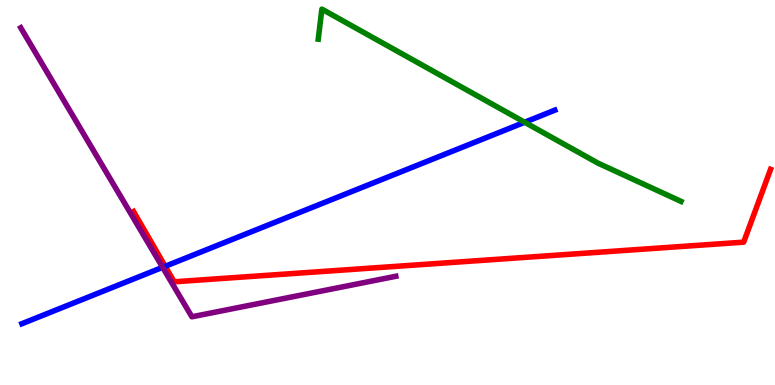[{'lines': ['blue', 'red'], 'intersections': [{'x': 2.13, 'y': 3.08}]}, {'lines': ['green', 'red'], 'intersections': []}, {'lines': ['purple', 'red'], 'intersections': []}, {'lines': ['blue', 'green'], 'intersections': [{'x': 6.77, 'y': 6.82}]}, {'lines': ['blue', 'purple'], 'intersections': [{'x': 2.1, 'y': 3.06}]}, {'lines': ['green', 'purple'], 'intersections': []}]